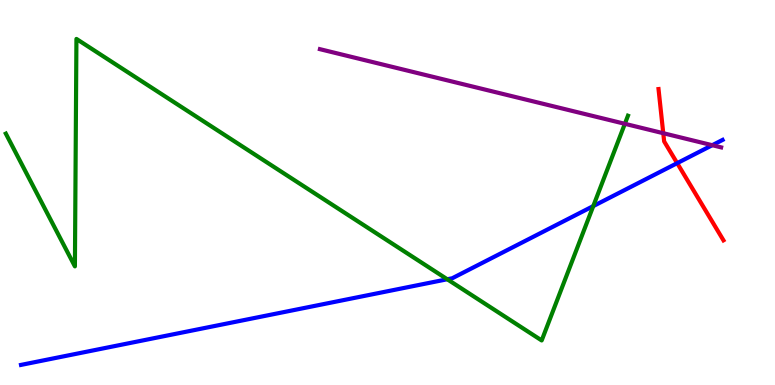[{'lines': ['blue', 'red'], 'intersections': [{'x': 8.74, 'y': 5.76}]}, {'lines': ['green', 'red'], 'intersections': []}, {'lines': ['purple', 'red'], 'intersections': [{'x': 8.56, 'y': 6.54}]}, {'lines': ['blue', 'green'], 'intersections': [{'x': 5.77, 'y': 2.75}, {'x': 7.66, 'y': 4.65}]}, {'lines': ['blue', 'purple'], 'intersections': [{'x': 9.19, 'y': 6.23}]}, {'lines': ['green', 'purple'], 'intersections': [{'x': 8.06, 'y': 6.78}]}]